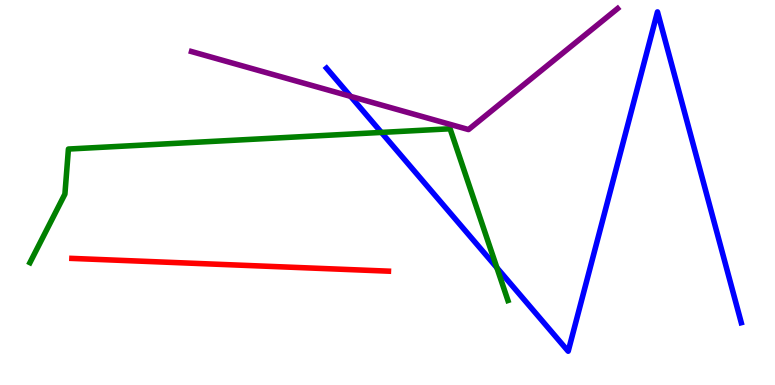[{'lines': ['blue', 'red'], 'intersections': []}, {'lines': ['green', 'red'], 'intersections': []}, {'lines': ['purple', 'red'], 'intersections': []}, {'lines': ['blue', 'green'], 'intersections': [{'x': 4.92, 'y': 6.56}, {'x': 6.41, 'y': 3.05}]}, {'lines': ['blue', 'purple'], 'intersections': [{'x': 4.52, 'y': 7.5}]}, {'lines': ['green', 'purple'], 'intersections': []}]